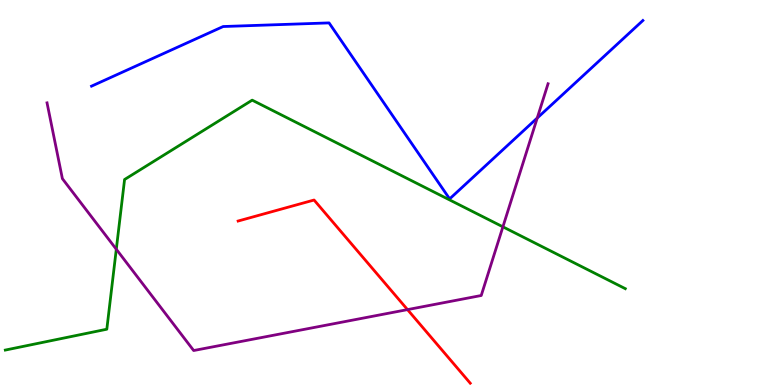[{'lines': ['blue', 'red'], 'intersections': []}, {'lines': ['green', 'red'], 'intersections': []}, {'lines': ['purple', 'red'], 'intersections': [{'x': 5.26, 'y': 1.96}]}, {'lines': ['blue', 'green'], 'intersections': []}, {'lines': ['blue', 'purple'], 'intersections': [{'x': 6.93, 'y': 6.93}]}, {'lines': ['green', 'purple'], 'intersections': [{'x': 1.5, 'y': 3.53}, {'x': 6.49, 'y': 4.11}]}]